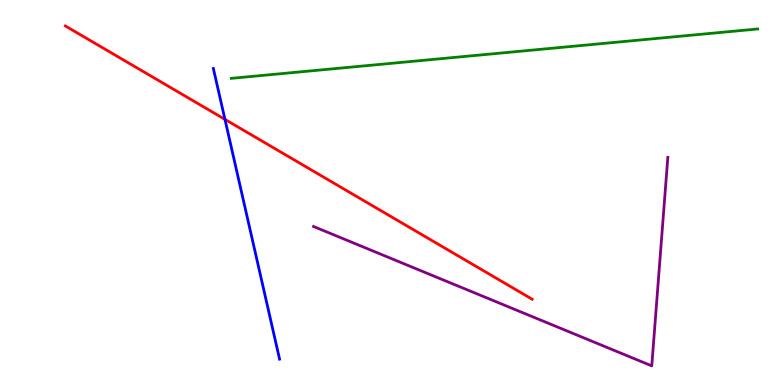[{'lines': ['blue', 'red'], 'intersections': [{'x': 2.9, 'y': 6.9}]}, {'lines': ['green', 'red'], 'intersections': []}, {'lines': ['purple', 'red'], 'intersections': []}, {'lines': ['blue', 'green'], 'intersections': []}, {'lines': ['blue', 'purple'], 'intersections': []}, {'lines': ['green', 'purple'], 'intersections': []}]